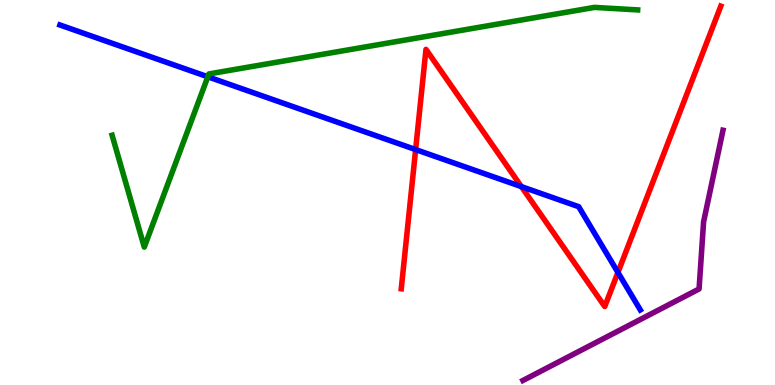[{'lines': ['blue', 'red'], 'intersections': [{'x': 5.36, 'y': 6.11}, {'x': 6.73, 'y': 5.15}, {'x': 7.97, 'y': 2.92}]}, {'lines': ['green', 'red'], 'intersections': []}, {'lines': ['purple', 'red'], 'intersections': []}, {'lines': ['blue', 'green'], 'intersections': [{'x': 2.68, 'y': 8.01}]}, {'lines': ['blue', 'purple'], 'intersections': []}, {'lines': ['green', 'purple'], 'intersections': []}]